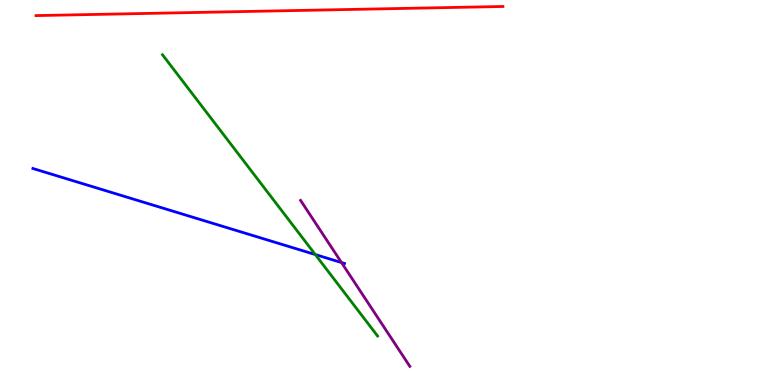[{'lines': ['blue', 'red'], 'intersections': []}, {'lines': ['green', 'red'], 'intersections': []}, {'lines': ['purple', 'red'], 'intersections': []}, {'lines': ['blue', 'green'], 'intersections': [{'x': 4.07, 'y': 3.39}]}, {'lines': ['blue', 'purple'], 'intersections': [{'x': 4.41, 'y': 3.18}]}, {'lines': ['green', 'purple'], 'intersections': []}]